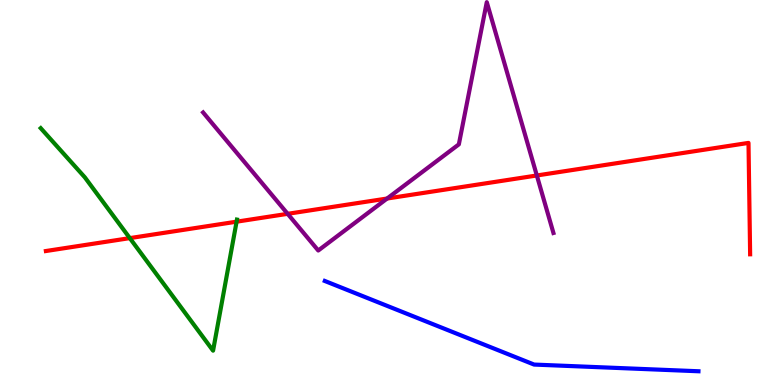[{'lines': ['blue', 'red'], 'intersections': []}, {'lines': ['green', 'red'], 'intersections': [{'x': 1.67, 'y': 3.82}, {'x': 3.05, 'y': 4.24}]}, {'lines': ['purple', 'red'], 'intersections': [{'x': 3.71, 'y': 4.45}, {'x': 5.0, 'y': 4.84}, {'x': 6.93, 'y': 5.44}]}, {'lines': ['blue', 'green'], 'intersections': []}, {'lines': ['blue', 'purple'], 'intersections': []}, {'lines': ['green', 'purple'], 'intersections': []}]